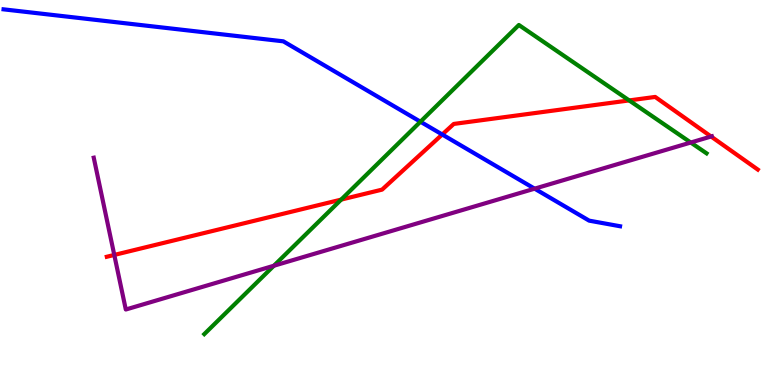[{'lines': ['blue', 'red'], 'intersections': [{'x': 5.71, 'y': 6.51}]}, {'lines': ['green', 'red'], 'intersections': [{'x': 4.4, 'y': 4.82}, {'x': 8.12, 'y': 7.39}]}, {'lines': ['purple', 'red'], 'intersections': [{'x': 1.47, 'y': 3.38}, {'x': 9.18, 'y': 6.45}]}, {'lines': ['blue', 'green'], 'intersections': [{'x': 5.42, 'y': 6.84}]}, {'lines': ['blue', 'purple'], 'intersections': [{'x': 6.9, 'y': 5.1}]}, {'lines': ['green', 'purple'], 'intersections': [{'x': 3.53, 'y': 3.1}, {'x': 8.91, 'y': 6.3}]}]